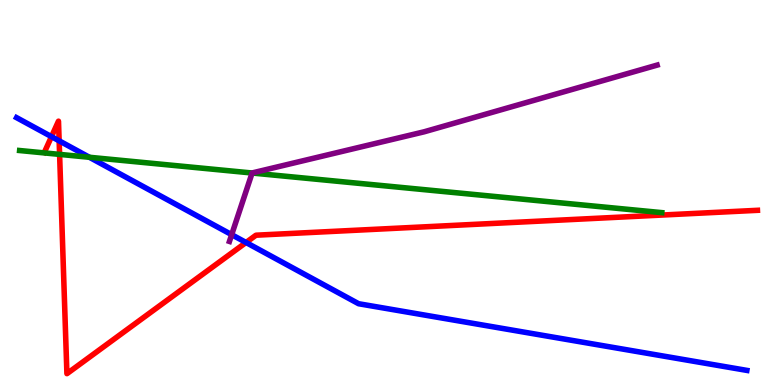[{'lines': ['blue', 'red'], 'intersections': [{'x': 0.664, 'y': 6.45}, {'x': 0.763, 'y': 6.34}, {'x': 3.17, 'y': 3.7}]}, {'lines': ['green', 'red'], 'intersections': [{'x': 0.769, 'y': 5.99}]}, {'lines': ['purple', 'red'], 'intersections': []}, {'lines': ['blue', 'green'], 'intersections': [{'x': 1.15, 'y': 5.91}]}, {'lines': ['blue', 'purple'], 'intersections': [{'x': 2.99, 'y': 3.9}]}, {'lines': ['green', 'purple'], 'intersections': [{'x': 3.25, 'y': 5.51}]}]